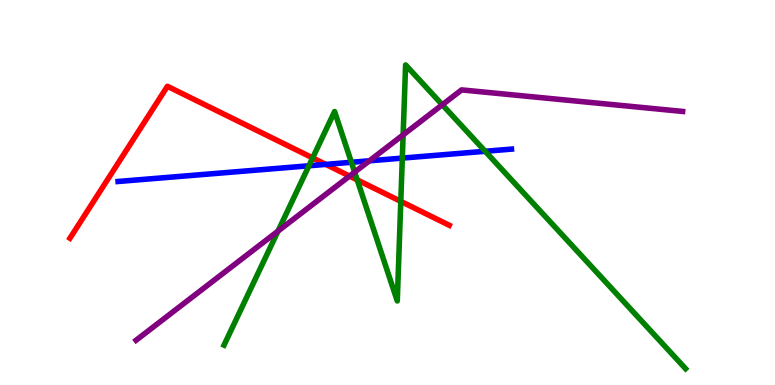[{'lines': ['blue', 'red'], 'intersections': [{'x': 4.2, 'y': 5.73}]}, {'lines': ['green', 'red'], 'intersections': [{'x': 4.03, 'y': 5.9}, {'x': 4.61, 'y': 5.33}, {'x': 5.17, 'y': 4.77}]}, {'lines': ['purple', 'red'], 'intersections': [{'x': 4.51, 'y': 5.43}]}, {'lines': ['blue', 'green'], 'intersections': [{'x': 3.99, 'y': 5.69}, {'x': 4.53, 'y': 5.78}, {'x': 5.19, 'y': 5.89}, {'x': 6.26, 'y': 6.07}]}, {'lines': ['blue', 'purple'], 'intersections': [{'x': 4.77, 'y': 5.82}]}, {'lines': ['green', 'purple'], 'intersections': [{'x': 3.59, 'y': 4.0}, {'x': 4.58, 'y': 5.53}, {'x': 5.2, 'y': 6.5}, {'x': 5.71, 'y': 7.28}]}]